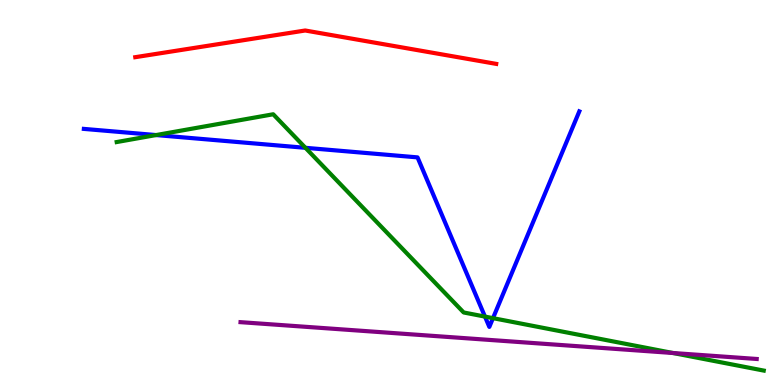[{'lines': ['blue', 'red'], 'intersections': []}, {'lines': ['green', 'red'], 'intersections': []}, {'lines': ['purple', 'red'], 'intersections': []}, {'lines': ['blue', 'green'], 'intersections': [{'x': 2.01, 'y': 6.49}, {'x': 3.94, 'y': 6.16}, {'x': 6.26, 'y': 1.78}, {'x': 6.36, 'y': 1.74}]}, {'lines': ['blue', 'purple'], 'intersections': []}, {'lines': ['green', 'purple'], 'intersections': [{'x': 8.68, 'y': 0.831}]}]